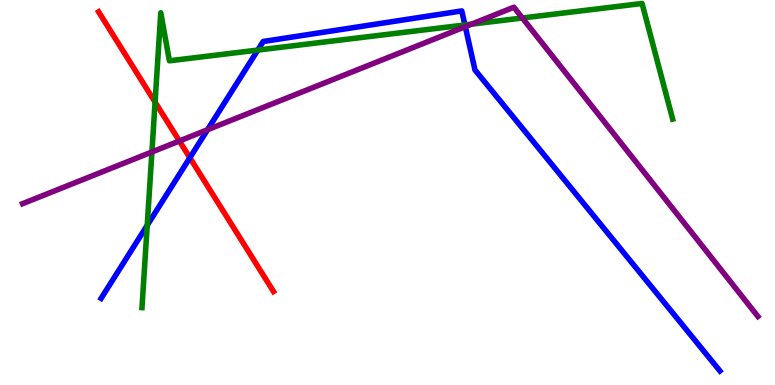[{'lines': ['blue', 'red'], 'intersections': [{'x': 2.45, 'y': 5.9}]}, {'lines': ['green', 'red'], 'intersections': [{'x': 2.0, 'y': 7.35}]}, {'lines': ['purple', 'red'], 'intersections': [{'x': 2.31, 'y': 6.34}]}, {'lines': ['blue', 'green'], 'intersections': [{'x': 1.9, 'y': 4.15}, {'x': 3.33, 'y': 8.7}, {'x': 6.0, 'y': 9.35}]}, {'lines': ['blue', 'purple'], 'intersections': [{'x': 2.68, 'y': 6.63}, {'x': 6.0, 'y': 9.31}]}, {'lines': ['green', 'purple'], 'intersections': [{'x': 1.96, 'y': 6.05}, {'x': 6.08, 'y': 9.37}, {'x': 6.74, 'y': 9.53}]}]